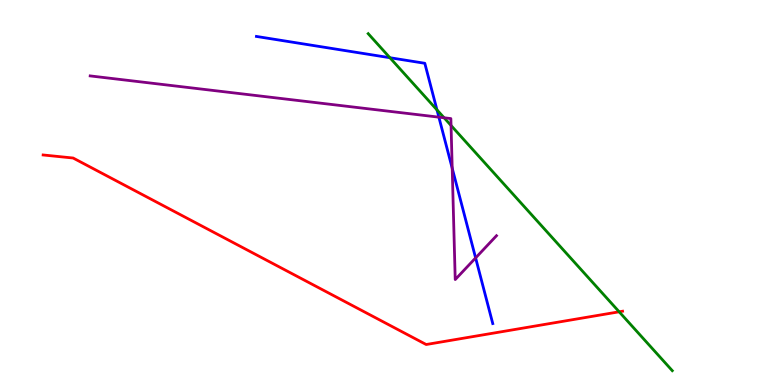[{'lines': ['blue', 'red'], 'intersections': []}, {'lines': ['green', 'red'], 'intersections': [{'x': 7.99, 'y': 1.9}]}, {'lines': ['purple', 'red'], 'intersections': []}, {'lines': ['blue', 'green'], 'intersections': [{'x': 5.03, 'y': 8.5}, {'x': 5.64, 'y': 7.15}]}, {'lines': ['blue', 'purple'], 'intersections': [{'x': 5.66, 'y': 6.96}, {'x': 5.83, 'y': 5.63}, {'x': 6.14, 'y': 3.3}]}, {'lines': ['green', 'purple'], 'intersections': [{'x': 5.73, 'y': 6.94}, {'x': 5.82, 'y': 6.74}]}]